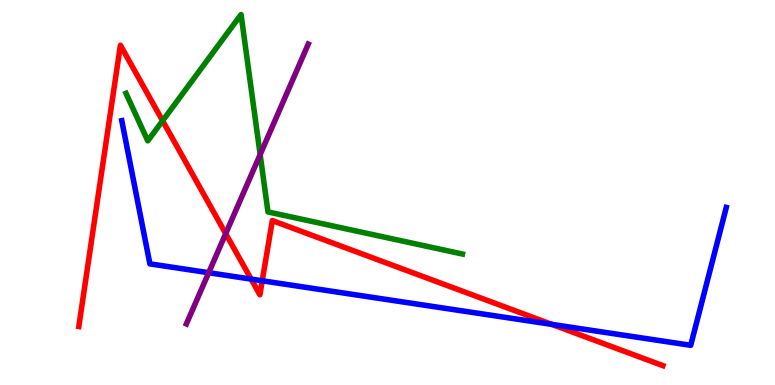[{'lines': ['blue', 'red'], 'intersections': [{'x': 3.24, 'y': 2.75}, {'x': 3.38, 'y': 2.71}, {'x': 7.12, 'y': 1.57}]}, {'lines': ['green', 'red'], 'intersections': [{'x': 2.1, 'y': 6.86}]}, {'lines': ['purple', 'red'], 'intersections': [{'x': 2.91, 'y': 3.93}]}, {'lines': ['blue', 'green'], 'intersections': []}, {'lines': ['blue', 'purple'], 'intersections': [{'x': 2.69, 'y': 2.92}]}, {'lines': ['green', 'purple'], 'intersections': [{'x': 3.36, 'y': 5.99}]}]